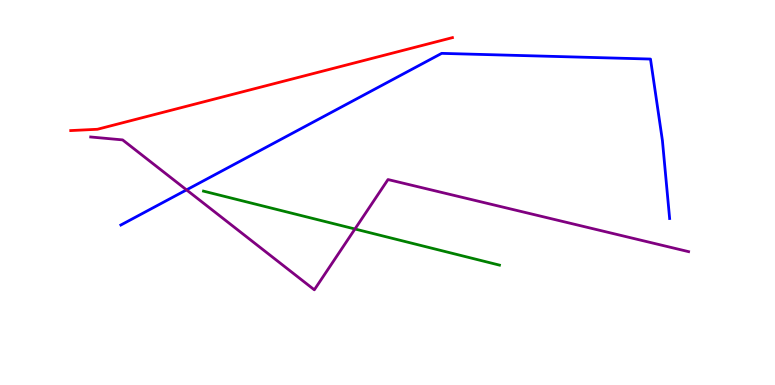[{'lines': ['blue', 'red'], 'intersections': []}, {'lines': ['green', 'red'], 'intersections': []}, {'lines': ['purple', 'red'], 'intersections': []}, {'lines': ['blue', 'green'], 'intersections': []}, {'lines': ['blue', 'purple'], 'intersections': [{'x': 2.41, 'y': 5.07}]}, {'lines': ['green', 'purple'], 'intersections': [{'x': 4.58, 'y': 4.05}]}]